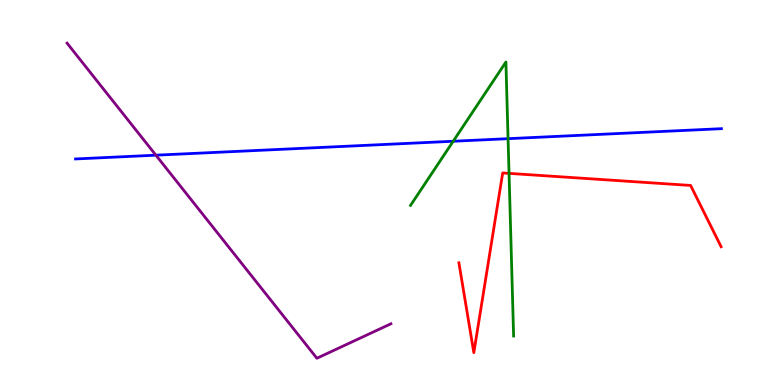[{'lines': ['blue', 'red'], 'intersections': []}, {'lines': ['green', 'red'], 'intersections': [{'x': 6.57, 'y': 5.5}]}, {'lines': ['purple', 'red'], 'intersections': []}, {'lines': ['blue', 'green'], 'intersections': [{'x': 5.85, 'y': 6.33}, {'x': 6.56, 'y': 6.4}]}, {'lines': ['blue', 'purple'], 'intersections': [{'x': 2.01, 'y': 5.97}]}, {'lines': ['green', 'purple'], 'intersections': []}]